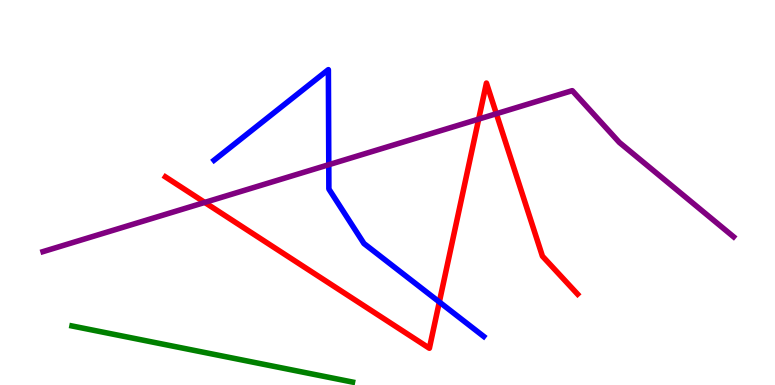[{'lines': ['blue', 'red'], 'intersections': [{'x': 5.67, 'y': 2.16}]}, {'lines': ['green', 'red'], 'intersections': []}, {'lines': ['purple', 'red'], 'intersections': [{'x': 2.64, 'y': 4.74}, {'x': 6.18, 'y': 6.91}, {'x': 6.4, 'y': 7.05}]}, {'lines': ['blue', 'green'], 'intersections': []}, {'lines': ['blue', 'purple'], 'intersections': [{'x': 4.24, 'y': 5.72}]}, {'lines': ['green', 'purple'], 'intersections': []}]